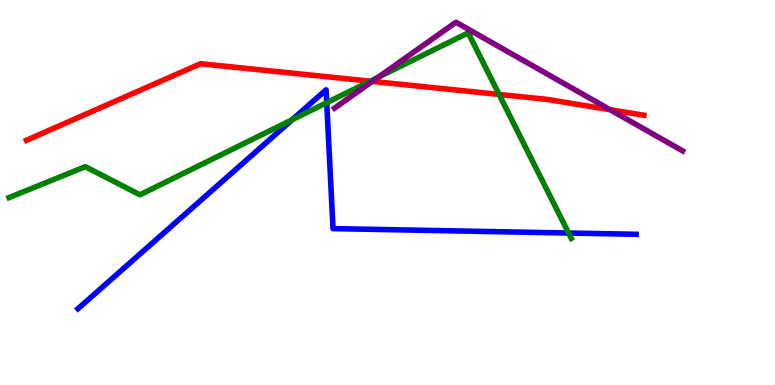[{'lines': ['blue', 'red'], 'intersections': []}, {'lines': ['green', 'red'], 'intersections': [{'x': 4.78, 'y': 7.89}, {'x': 6.44, 'y': 7.55}]}, {'lines': ['purple', 'red'], 'intersections': [{'x': 4.8, 'y': 7.89}, {'x': 7.87, 'y': 7.15}]}, {'lines': ['blue', 'green'], 'intersections': [{'x': 3.77, 'y': 6.89}, {'x': 4.22, 'y': 7.33}, {'x': 7.34, 'y': 3.95}]}, {'lines': ['blue', 'purple'], 'intersections': []}, {'lines': ['green', 'purple'], 'intersections': [{'x': 4.88, 'y': 7.99}]}]